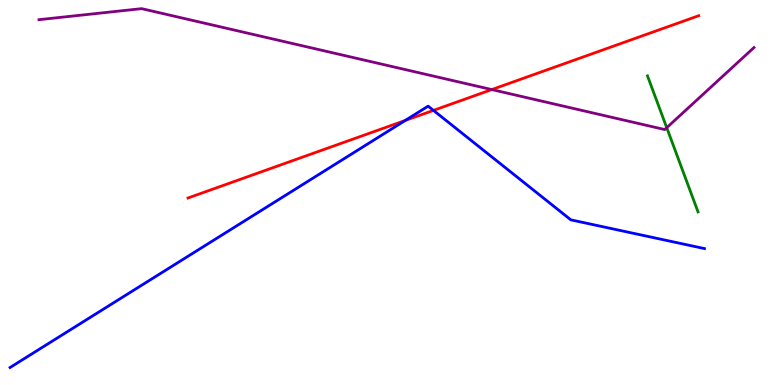[{'lines': ['blue', 'red'], 'intersections': [{'x': 5.23, 'y': 6.87}, {'x': 5.59, 'y': 7.13}]}, {'lines': ['green', 'red'], 'intersections': []}, {'lines': ['purple', 'red'], 'intersections': [{'x': 6.35, 'y': 7.67}]}, {'lines': ['blue', 'green'], 'intersections': []}, {'lines': ['blue', 'purple'], 'intersections': []}, {'lines': ['green', 'purple'], 'intersections': [{'x': 8.6, 'y': 6.68}]}]